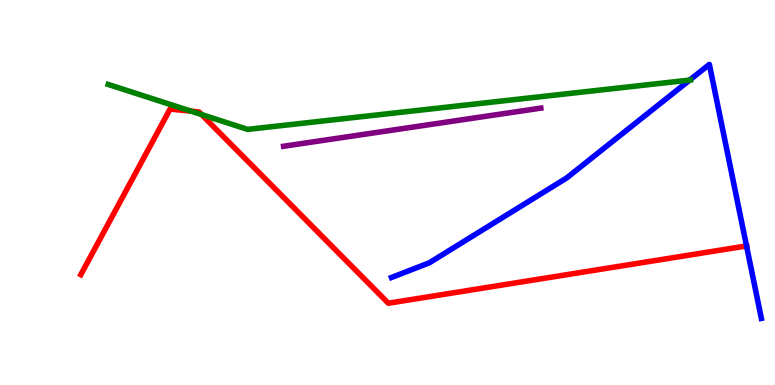[{'lines': ['blue', 'red'], 'intersections': [{'x': 9.63, 'y': 3.61}]}, {'lines': ['green', 'red'], 'intersections': [{'x': 2.46, 'y': 7.11}, {'x': 2.6, 'y': 7.02}]}, {'lines': ['purple', 'red'], 'intersections': []}, {'lines': ['blue', 'green'], 'intersections': [{'x': 8.9, 'y': 7.92}]}, {'lines': ['blue', 'purple'], 'intersections': []}, {'lines': ['green', 'purple'], 'intersections': []}]